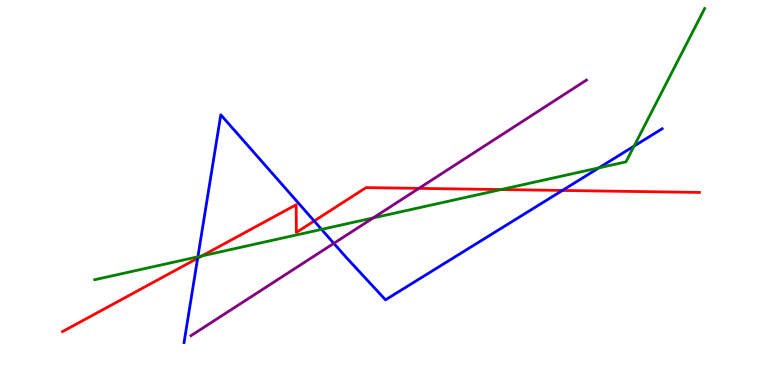[{'lines': ['blue', 'red'], 'intersections': [{'x': 2.55, 'y': 3.29}, {'x': 4.05, 'y': 4.26}, {'x': 7.26, 'y': 5.05}]}, {'lines': ['green', 'red'], 'intersections': [{'x': 2.61, 'y': 3.35}, {'x': 6.46, 'y': 5.08}]}, {'lines': ['purple', 'red'], 'intersections': [{'x': 5.41, 'y': 5.11}]}, {'lines': ['blue', 'green'], 'intersections': [{'x': 2.55, 'y': 3.33}, {'x': 4.15, 'y': 4.04}, {'x': 7.73, 'y': 5.64}, {'x': 8.18, 'y': 6.2}]}, {'lines': ['blue', 'purple'], 'intersections': [{'x': 4.31, 'y': 3.68}]}, {'lines': ['green', 'purple'], 'intersections': [{'x': 4.82, 'y': 4.34}]}]